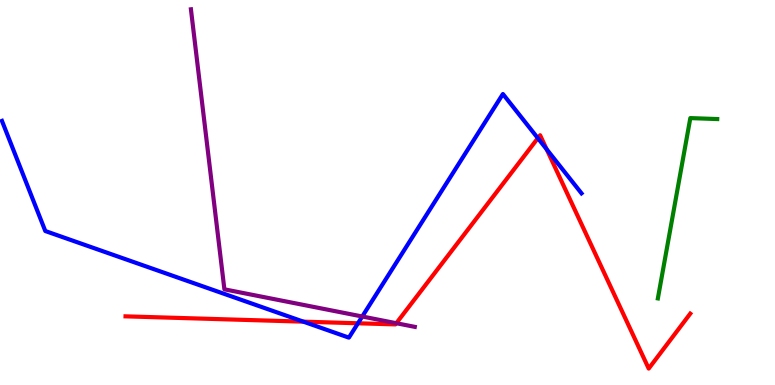[{'lines': ['blue', 'red'], 'intersections': [{'x': 3.91, 'y': 1.65}, {'x': 4.62, 'y': 1.6}, {'x': 6.94, 'y': 6.41}, {'x': 7.05, 'y': 6.12}]}, {'lines': ['green', 'red'], 'intersections': []}, {'lines': ['purple', 'red'], 'intersections': [{'x': 5.11, 'y': 1.6}]}, {'lines': ['blue', 'green'], 'intersections': []}, {'lines': ['blue', 'purple'], 'intersections': [{'x': 4.67, 'y': 1.78}]}, {'lines': ['green', 'purple'], 'intersections': []}]